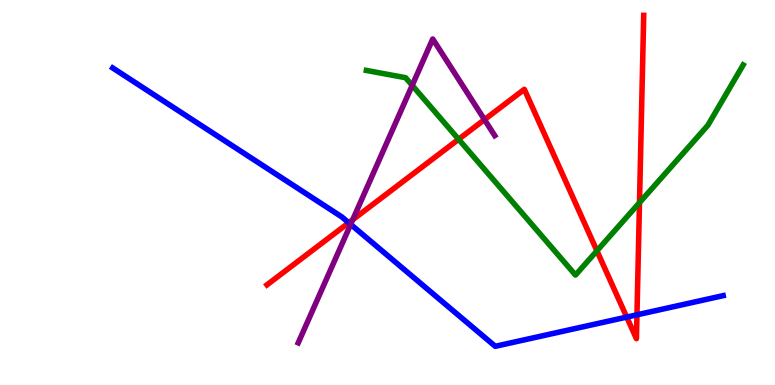[{'lines': ['blue', 'red'], 'intersections': [{'x': 4.5, 'y': 4.21}, {'x': 8.09, 'y': 1.76}, {'x': 8.22, 'y': 1.82}]}, {'lines': ['green', 'red'], 'intersections': [{'x': 5.92, 'y': 6.38}, {'x': 7.7, 'y': 3.49}, {'x': 8.25, 'y': 4.74}]}, {'lines': ['purple', 'red'], 'intersections': [{'x': 4.55, 'y': 4.29}, {'x': 6.25, 'y': 6.89}]}, {'lines': ['blue', 'green'], 'intersections': []}, {'lines': ['blue', 'purple'], 'intersections': [{'x': 4.52, 'y': 4.17}]}, {'lines': ['green', 'purple'], 'intersections': [{'x': 5.32, 'y': 7.78}]}]